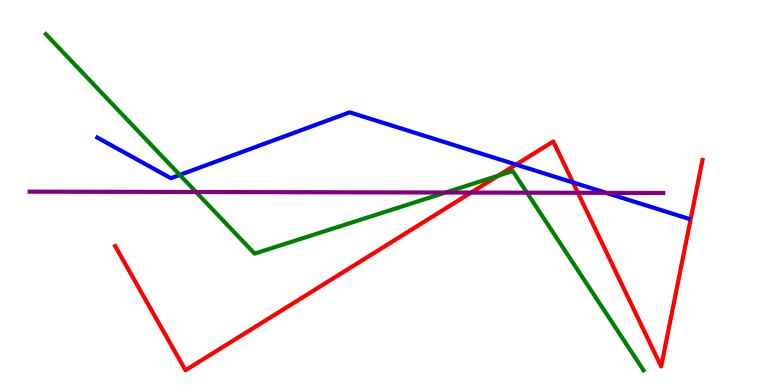[{'lines': ['blue', 'red'], 'intersections': [{'x': 6.66, 'y': 5.73}, {'x': 7.39, 'y': 5.26}]}, {'lines': ['green', 'red'], 'intersections': [{'x': 6.43, 'y': 5.44}]}, {'lines': ['purple', 'red'], 'intersections': [{'x': 6.08, 'y': 5.0}, {'x': 7.46, 'y': 4.99}]}, {'lines': ['blue', 'green'], 'intersections': [{'x': 2.32, 'y': 5.46}]}, {'lines': ['blue', 'purple'], 'intersections': [{'x': 7.82, 'y': 4.99}]}, {'lines': ['green', 'purple'], 'intersections': [{'x': 2.53, 'y': 5.01}, {'x': 5.75, 'y': 5.0}, {'x': 6.8, 'y': 5.0}]}]